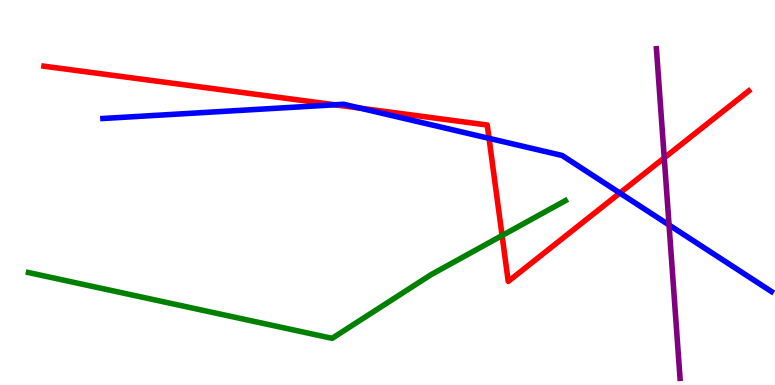[{'lines': ['blue', 'red'], 'intersections': [{'x': 4.32, 'y': 7.28}, {'x': 4.65, 'y': 7.19}, {'x': 6.31, 'y': 6.41}, {'x': 8.0, 'y': 4.99}]}, {'lines': ['green', 'red'], 'intersections': [{'x': 6.48, 'y': 3.88}]}, {'lines': ['purple', 'red'], 'intersections': [{'x': 8.57, 'y': 5.9}]}, {'lines': ['blue', 'green'], 'intersections': []}, {'lines': ['blue', 'purple'], 'intersections': [{'x': 8.63, 'y': 4.16}]}, {'lines': ['green', 'purple'], 'intersections': []}]